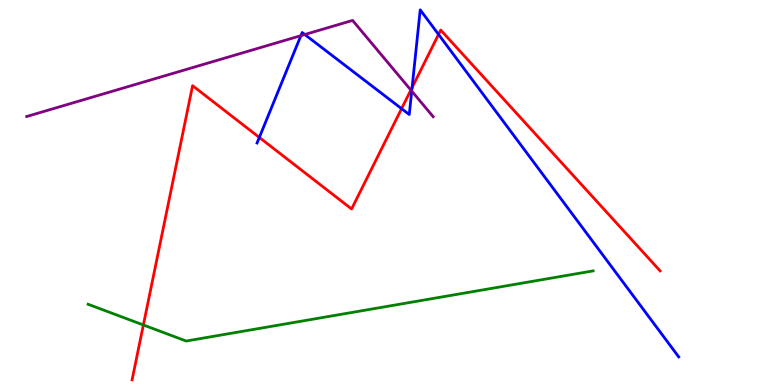[{'lines': ['blue', 'red'], 'intersections': [{'x': 3.35, 'y': 6.43}, {'x': 5.18, 'y': 7.18}, {'x': 5.32, 'y': 7.73}, {'x': 5.66, 'y': 9.11}]}, {'lines': ['green', 'red'], 'intersections': [{'x': 1.85, 'y': 1.56}]}, {'lines': ['purple', 'red'], 'intersections': [{'x': 5.3, 'y': 7.66}]}, {'lines': ['blue', 'green'], 'intersections': []}, {'lines': ['blue', 'purple'], 'intersections': [{'x': 3.88, 'y': 9.07}, {'x': 3.93, 'y': 9.1}, {'x': 5.31, 'y': 7.63}]}, {'lines': ['green', 'purple'], 'intersections': []}]